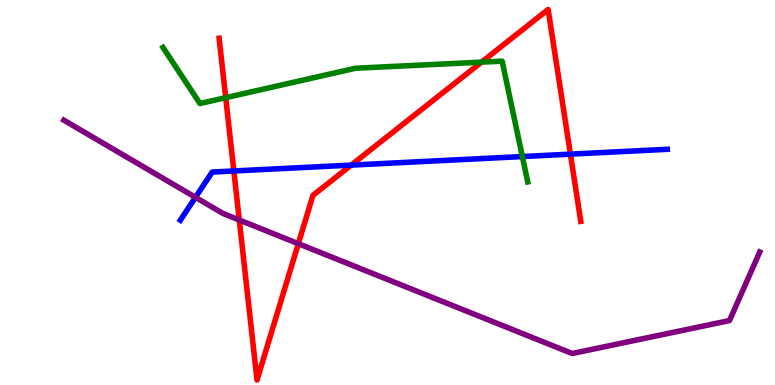[{'lines': ['blue', 'red'], 'intersections': [{'x': 3.02, 'y': 5.56}, {'x': 4.53, 'y': 5.71}, {'x': 7.36, 'y': 6.0}]}, {'lines': ['green', 'red'], 'intersections': [{'x': 2.91, 'y': 7.46}, {'x': 6.21, 'y': 8.39}]}, {'lines': ['purple', 'red'], 'intersections': [{'x': 3.09, 'y': 4.29}, {'x': 3.85, 'y': 3.67}]}, {'lines': ['blue', 'green'], 'intersections': [{'x': 6.74, 'y': 5.93}]}, {'lines': ['blue', 'purple'], 'intersections': [{'x': 2.52, 'y': 4.87}]}, {'lines': ['green', 'purple'], 'intersections': []}]